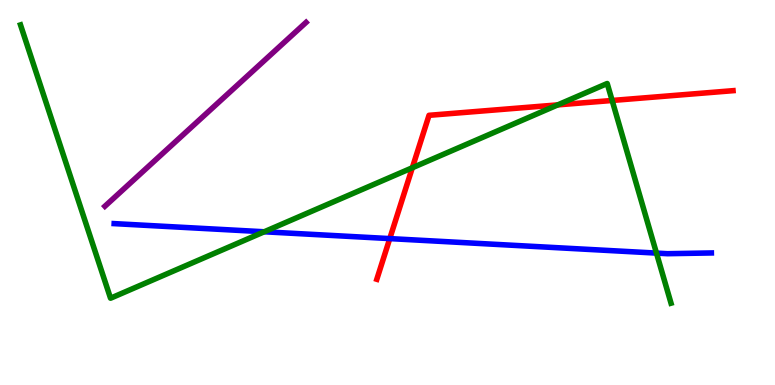[{'lines': ['blue', 'red'], 'intersections': [{'x': 5.03, 'y': 3.8}]}, {'lines': ['green', 'red'], 'intersections': [{'x': 5.32, 'y': 5.64}, {'x': 7.2, 'y': 7.28}, {'x': 7.9, 'y': 7.39}]}, {'lines': ['purple', 'red'], 'intersections': []}, {'lines': ['blue', 'green'], 'intersections': [{'x': 3.41, 'y': 3.98}, {'x': 8.47, 'y': 3.43}]}, {'lines': ['blue', 'purple'], 'intersections': []}, {'lines': ['green', 'purple'], 'intersections': []}]